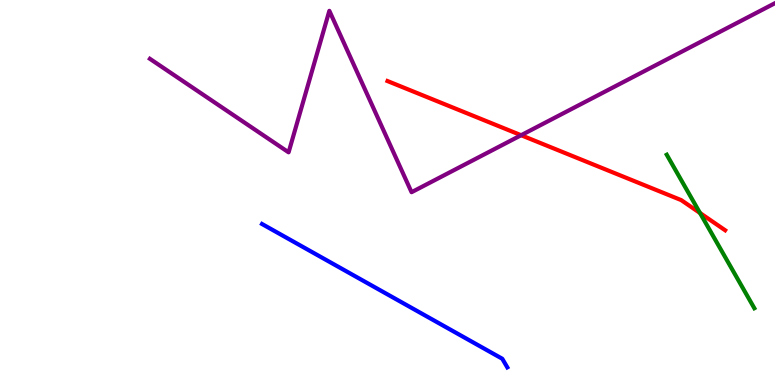[{'lines': ['blue', 'red'], 'intersections': []}, {'lines': ['green', 'red'], 'intersections': [{'x': 9.03, 'y': 4.47}]}, {'lines': ['purple', 'red'], 'intersections': [{'x': 6.72, 'y': 6.49}]}, {'lines': ['blue', 'green'], 'intersections': []}, {'lines': ['blue', 'purple'], 'intersections': []}, {'lines': ['green', 'purple'], 'intersections': []}]